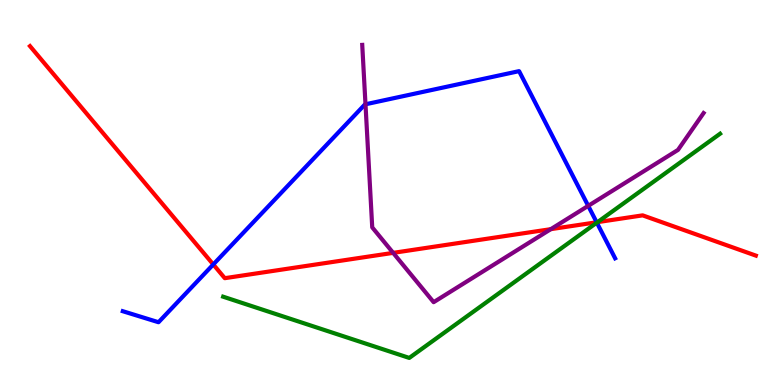[{'lines': ['blue', 'red'], 'intersections': [{'x': 2.75, 'y': 3.13}, {'x': 7.7, 'y': 4.23}]}, {'lines': ['green', 'red'], 'intersections': [{'x': 7.71, 'y': 4.23}]}, {'lines': ['purple', 'red'], 'intersections': [{'x': 5.07, 'y': 3.43}, {'x': 7.11, 'y': 4.05}]}, {'lines': ['blue', 'green'], 'intersections': [{'x': 7.7, 'y': 4.22}]}, {'lines': ['blue', 'purple'], 'intersections': [{'x': 4.72, 'y': 7.29}, {'x': 7.59, 'y': 4.65}]}, {'lines': ['green', 'purple'], 'intersections': []}]